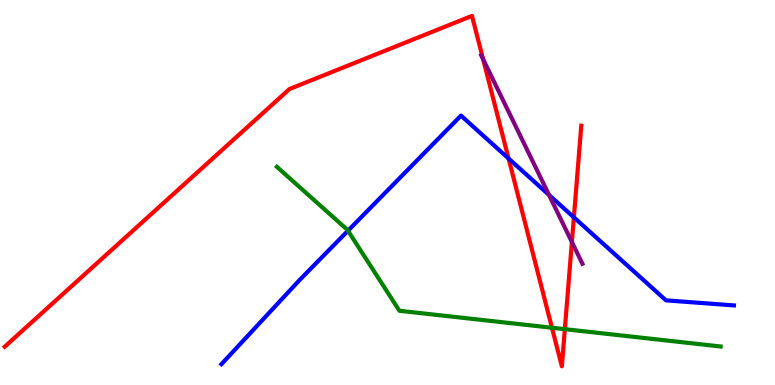[{'lines': ['blue', 'red'], 'intersections': [{'x': 6.56, 'y': 5.88}, {'x': 7.4, 'y': 4.35}]}, {'lines': ['green', 'red'], 'intersections': [{'x': 7.12, 'y': 1.49}, {'x': 7.29, 'y': 1.45}]}, {'lines': ['purple', 'red'], 'intersections': [{'x': 6.23, 'y': 8.46}, {'x': 7.38, 'y': 3.71}]}, {'lines': ['blue', 'green'], 'intersections': [{'x': 4.49, 'y': 4.01}]}, {'lines': ['blue', 'purple'], 'intersections': [{'x': 7.08, 'y': 4.94}]}, {'lines': ['green', 'purple'], 'intersections': []}]